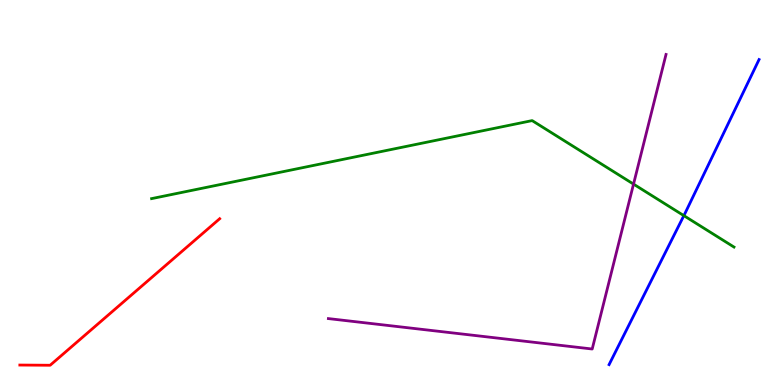[{'lines': ['blue', 'red'], 'intersections': []}, {'lines': ['green', 'red'], 'intersections': []}, {'lines': ['purple', 'red'], 'intersections': []}, {'lines': ['blue', 'green'], 'intersections': [{'x': 8.82, 'y': 4.4}]}, {'lines': ['blue', 'purple'], 'intersections': []}, {'lines': ['green', 'purple'], 'intersections': [{'x': 8.17, 'y': 5.22}]}]